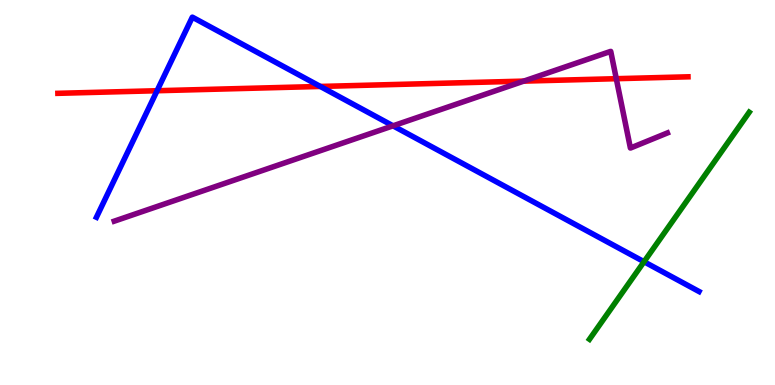[{'lines': ['blue', 'red'], 'intersections': [{'x': 2.03, 'y': 7.64}, {'x': 4.13, 'y': 7.75}]}, {'lines': ['green', 'red'], 'intersections': []}, {'lines': ['purple', 'red'], 'intersections': [{'x': 6.76, 'y': 7.89}, {'x': 7.95, 'y': 7.96}]}, {'lines': ['blue', 'green'], 'intersections': [{'x': 8.31, 'y': 3.2}]}, {'lines': ['blue', 'purple'], 'intersections': [{'x': 5.07, 'y': 6.73}]}, {'lines': ['green', 'purple'], 'intersections': []}]